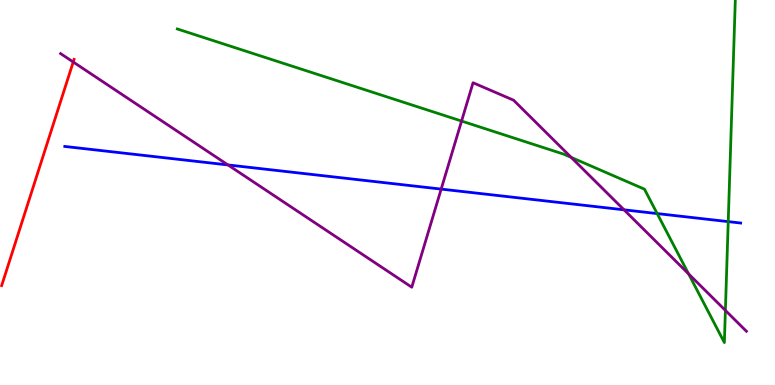[{'lines': ['blue', 'red'], 'intersections': []}, {'lines': ['green', 'red'], 'intersections': []}, {'lines': ['purple', 'red'], 'intersections': [{'x': 0.945, 'y': 8.39}]}, {'lines': ['blue', 'green'], 'intersections': [{'x': 8.48, 'y': 4.45}, {'x': 9.4, 'y': 4.24}]}, {'lines': ['blue', 'purple'], 'intersections': [{'x': 2.94, 'y': 5.72}, {'x': 5.69, 'y': 5.09}, {'x': 8.05, 'y': 4.55}]}, {'lines': ['green', 'purple'], 'intersections': [{'x': 5.96, 'y': 6.86}, {'x': 7.37, 'y': 5.91}, {'x': 8.89, 'y': 2.89}, {'x': 9.36, 'y': 1.94}]}]